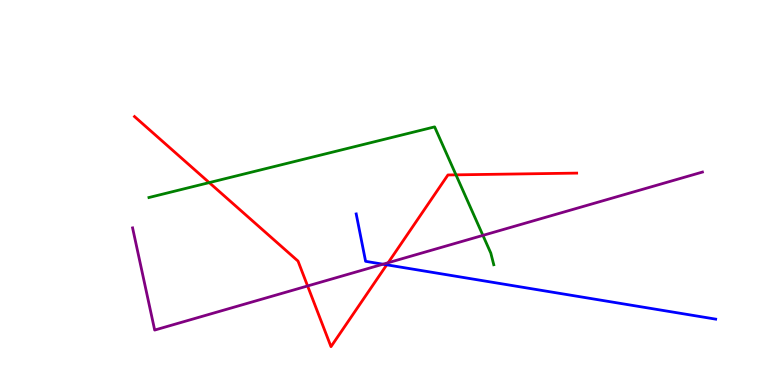[{'lines': ['blue', 'red'], 'intersections': [{'x': 4.99, 'y': 3.12}]}, {'lines': ['green', 'red'], 'intersections': [{'x': 2.7, 'y': 5.26}, {'x': 5.88, 'y': 5.46}]}, {'lines': ['purple', 'red'], 'intersections': [{'x': 3.97, 'y': 2.57}, {'x': 5.01, 'y': 3.18}]}, {'lines': ['blue', 'green'], 'intersections': []}, {'lines': ['blue', 'purple'], 'intersections': [{'x': 4.94, 'y': 3.14}]}, {'lines': ['green', 'purple'], 'intersections': [{'x': 6.23, 'y': 3.89}]}]